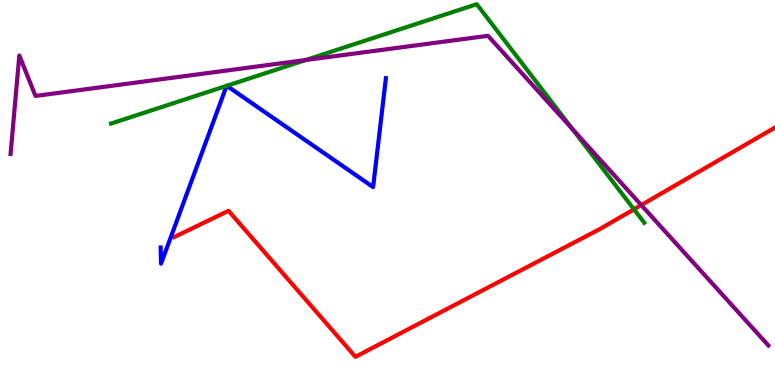[{'lines': ['blue', 'red'], 'intersections': []}, {'lines': ['green', 'red'], 'intersections': [{'x': 8.18, 'y': 4.56}]}, {'lines': ['purple', 'red'], 'intersections': [{'x': 8.27, 'y': 4.67}]}, {'lines': ['blue', 'green'], 'intersections': [{'x': 2.92, 'y': 7.77}, {'x': 2.93, 'y': 7.77}]}, {'lines': ['blue', 'purple'], 'intersections': []}, {'lines': ['green', 'purple'], 'intersections': [{'x': 3.95, 'y': 8.44}, {'x': 7.39, 'y': 6.65}]}]